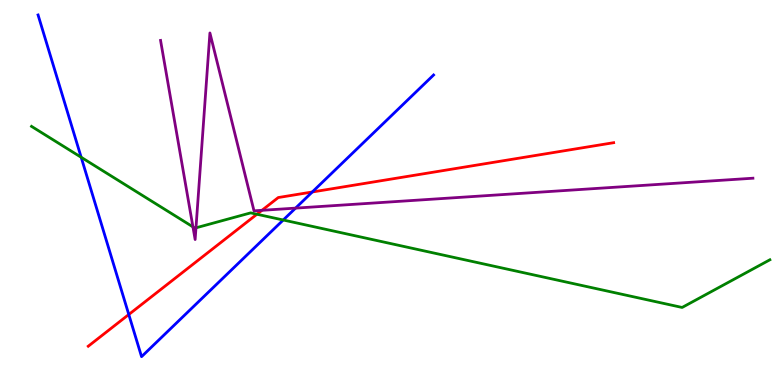[{'lines': ['blue', 'red'], 'intersections': [{'x': 1.66, 'y': 1.83}, {'x': 4.03, 'y': 5.01}]}, {'lines': ['green', 'red'], 'intersections': [{'x': 3.32, 'y': 4.44}]}, {'lines': ['purple', 'red'], 'intersections': [{'x': 3.38, 'y': 4.54}]}, {'lines': ['blue', 'green'], 'intersections': [{'x': 1.05, 'y': 5.91}, {'x': 3.65, 'y': 4.29}]}, {'lines': ['blue', 'purple'], 'intersections': [{'x': 3.81, 'y': 4.59}]}, {'lines': ['green', 'purple'], 'intersections': [{'x': 2.49, 'y': 4.11}, {'x': 2.53, 'y': 4.08}]}]